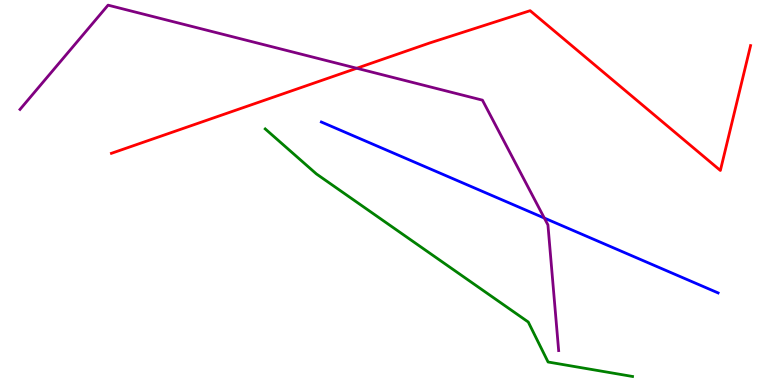[{'lines': ['blue', 'red'], 'intersections': []}, {'lines': ['green', 'red'], 'intersections': []}, {'lines': ['purple', 'red'], 'intersections': [{'x': 4.6, 'y': 8.23}]}, {'lines': ['blue', 'green'], 'intersections': []}, {'lines': ['blue', 'purple'], 'intersections': [{'x': 7.02, 'y': 4.34}]}, {'lines': ['green', 'purple'], 'intersections': []}]